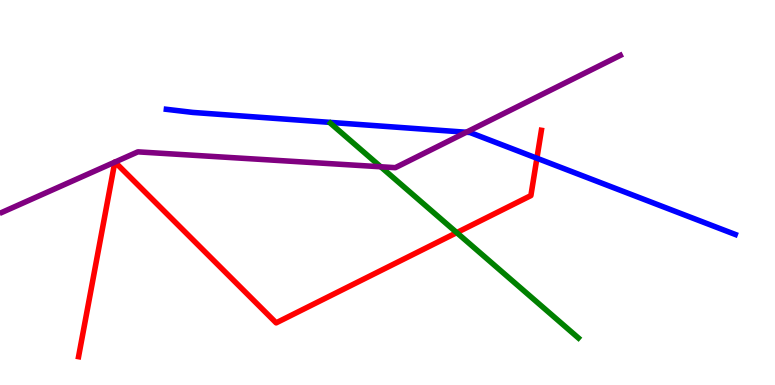[{'lines': ['blue', 'red'], 'intersections': [{'x': 6.93, 'y': 5.89}]}, {'lines': ['green', 'red'], 'intersections': [{'x': 5.89, 'y': 3.96}]}, {'lines': ['purple', 'red'], 'intersections': [{'x': 1.48, 'y': 5.79}, {'x': 1.48, 'y': 5.79}]}, {'lines': ['blue', 'green'], 'intersections': []}, {'lines': ['blue', 'purple'], 'intersections': [{'x': 6.02, 'y': 6.56}]}, {'lines': ['green', 'purple'], 'intersections': [{'x': 4.91, 'y': 5.67}]}]